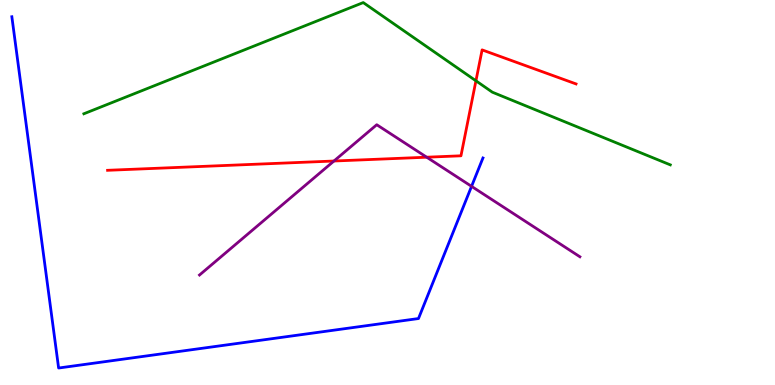[{'lines': ['blue', 'red'], 'intersections': []}, {'lines': ['green', 'red'], 'intersections': [{'x': 6.14, 'y': 7.9}]}, {'lines': ['purple', 'red'], 'intersections': [{'x': 4.31, 'y': 5.82}, {'x': 5.51, 'y': 5.92}]}, {'lines': ['blue', 'green'], 'intersections': []}, {'lines': ['blue', 'purple'], 'intersections': [{'x': 6.08, 'y': 5.16}]}, {'lines': ['green', 'purple'], 'intersections': []}]